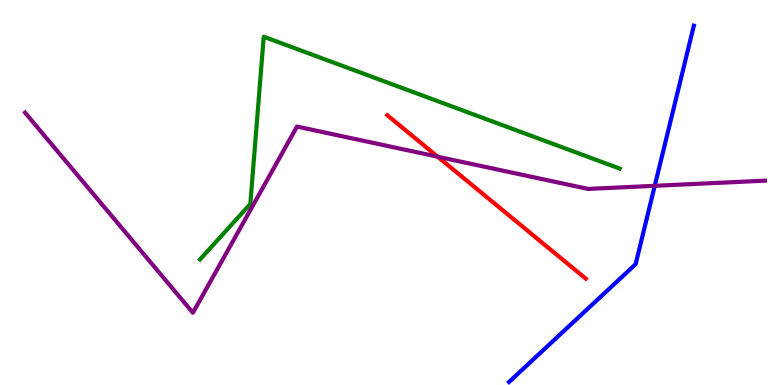[{'lines': ['blue', 'red'], 'intersections': []}, {'lines': ['green', 'red'], 'intersections': []}, {'lines': ['purple', 'red'], 'intersections': [{'x': 5.65, 'y': 5.93}]}, {'lines': ['blue', 'green'], 'intersections': []}, {'lines': ['blue', 'purple'], 'intersections': [{'x': 8.45, 'y': 5.17}]}, {'lines': ['green', 'purple'], 'intersections': []}]